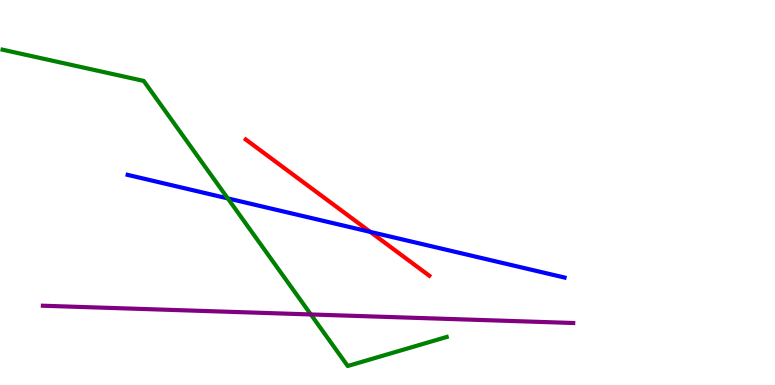[{'lines': ['blue', 'red'], 'intersections': [{'x': 4.78, 'y': 3.98}]}, {'lines': ['green', 'red'], 'intersections': []}, {'lines': ['purple', 'red'], 'intersections': []}, {'lines': ['blue', 'green'], 'intersections': [{'x': 2.94, 'y': 4.85}]}, {'lines': ['blue', 'purple'], 'intersections': []}, {'lines': ['green', 'purple'], 'intersections': [{'x': 4.01, 'y': 1.83}]}]